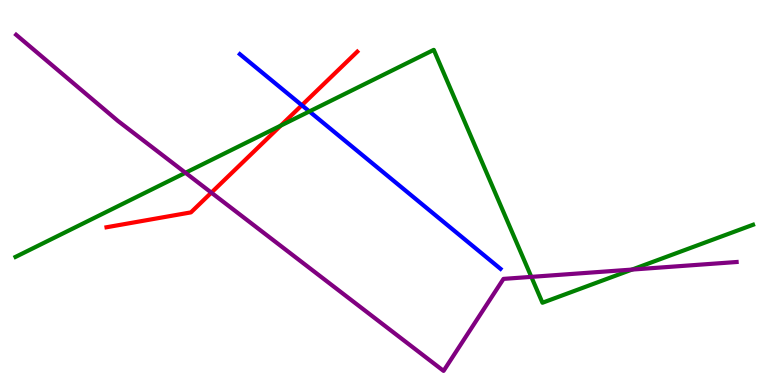[{'lines': ['blue', 'red'], 'intersections': [{'x': 3.89, 'y': 7.27}]}, {'lines': ['green', 'red'], 'intersections': [{'x': 3.62, 'y': 6.74}]}, {'lines': ['purple', 'red'], 'intersections': [{'x': 2.73, 'y': 5.0}]}, {'lines': ['blue', 'green'], 'intersections': [{'x': 3.99, 'y': 7.11}]}, {'lines': ['blue', 'purple'], 'intersections': []}, {'lines': ['green', 'purple'], 'intersections': [{'x': 2.39, 'y': 5.51}, {'x': 6.86, 'y': 2.81}, {'x': 8.16, 'y': 3.0}]}]